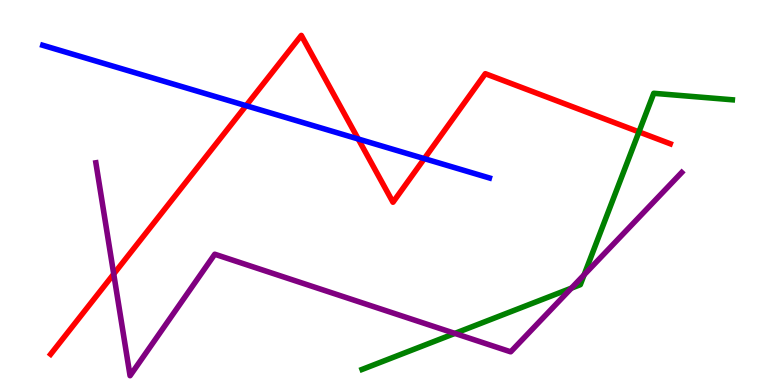[{'lines': ['blue', 'red'], 'intersections': [{'x': 3.17, 'y': 7.26}, {'x': 4.62, 'y': 6.39}, {'x': 5.48, 'y': 5.88}]}, {'lines': ['green', 'red'], 'intersections': [{'x': 8.24, 'y': 6.57}]}, {'lines': ['purple', 'red'], 'intersections': [{'x': 1.47, 'y': 2.88}]}, {'lines': ['blue', 'green'], 'intersections': []}, {'lines': ['blue', 'purple'], 'intersections': []}, {'lines': ['green', 'purple'], 'intersections': [{'x': 5.87, 'y': 1.34}, {'x': 7.37, 'y': 2.52}, {'x': 7.54, 'y': 2.86}]}]